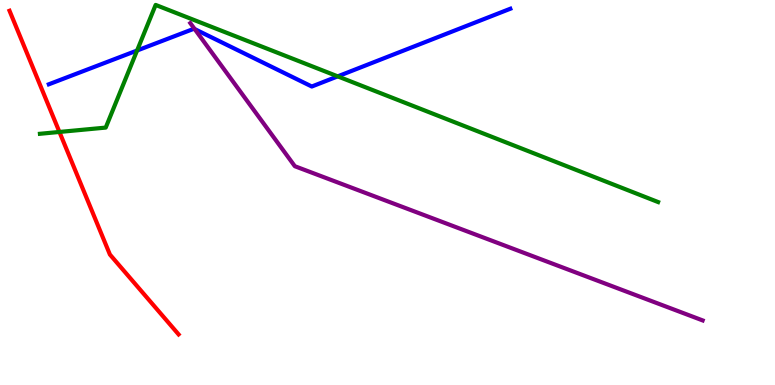[{'lines': ['blue', 'red'], 'intersections': []}, {'lines': ['green', 'red'], 'intersections': [{'x': 0.767, 'y': 6.57}]}, {'lines': ['purple', 'red'], 'intersections': []}, {'lines': ['blue', 'green'], 'intersections': [{'x': 1.77, 'y': 8.69}, {'x': 4.36, 'y': 8.02}]}, {'lines': ['blue', 'purple'], 'intersections': [{'x': 2.51, 'y': 9.24}]}, {'lines': ['green', 'purple'], 'intersections': []}]